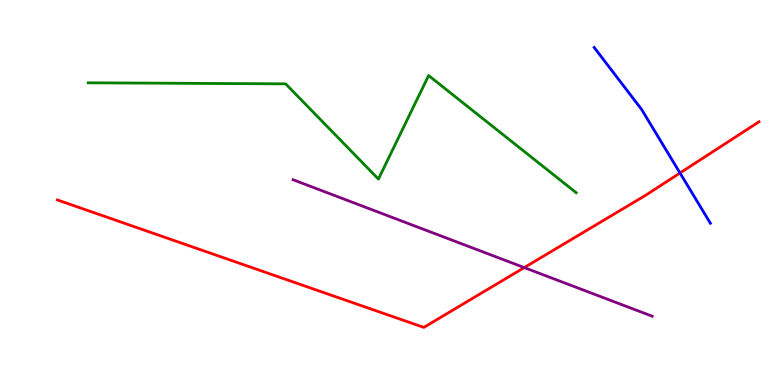[{'lines': ['blue', 'red'], 'intersections': [{'x': 8.77, 'y': 5.51}]}, {'lines': ['green', 'red'], 'intersections': []}, {'lines': ['purple', 'red'], 'intersections': [{'x': 6.76, 'y': 3.05}]}, {'lines': ['blue', 'green'], 'intersections': []}, {'lines': ['blue', 'purple'], 'intersections': []}, {'lines': ['green', 'purple'], 'intersections': []}]